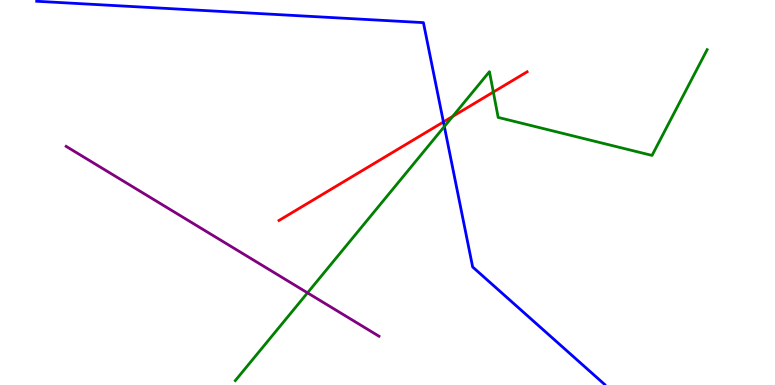[{'lines': ['blue', 'red'], 'intersections': [{'x': 5.72, 'y': 6.83}]}, {'lines': ['green', 'red'], 'intersections': [{'x': 5.84, 'y': 6.98}, {'x': 6.37, 'y': 7.61}]}, {'lines': ['purple', 'red'], 'intersections': []}, {'lines': ['blue', 'green'], 'intersections': [{'x': 5.73, 'y': 6.71}]}, {'lines': ['blue', 'purple'], 'intersections': []}, {'lines': ['green', 'purple'], 'intersections': [{'x': 3.97, 'y': 2.39}]}]